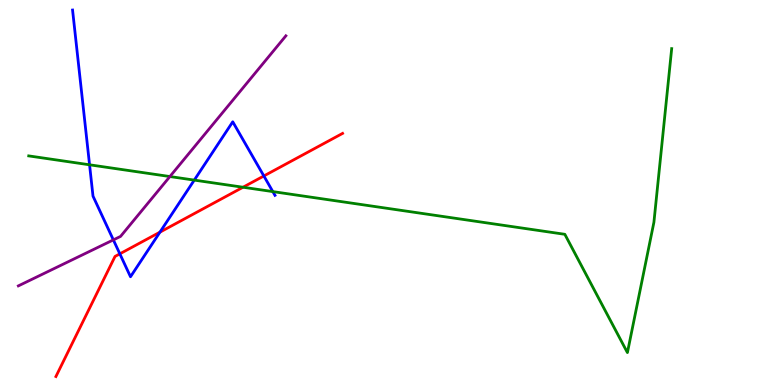[{'lines': ['blue', 'red'], 'intersections': [{'x': 1.55, 'y': 3.41}, {'x': 2.06, 'y': 3.97}, {'x': 3.4, 'y': 5.43}]}, {'lines': ['green', 'red'], 'intersections': [{'x': 3.14, 'y': 5.14}]}, {'lines': ['purple', 'red'], 'intersections': []}, {'lines': ['blue', 'green'], 'intersections': [{'x': 1.16, 'y': 5.72}, {'x': 2.51, 'y': 5.32}, {'x': 3.52, 'y': 5.02}]}, {'lines': ['blue', 'purple'], 'intersections': [{'x': 1.46, 'y': 3.77}]}, {'lines': ['green', 'purple'], 'intersections': [{'x': 2.19, 'y': 5.41}]}]